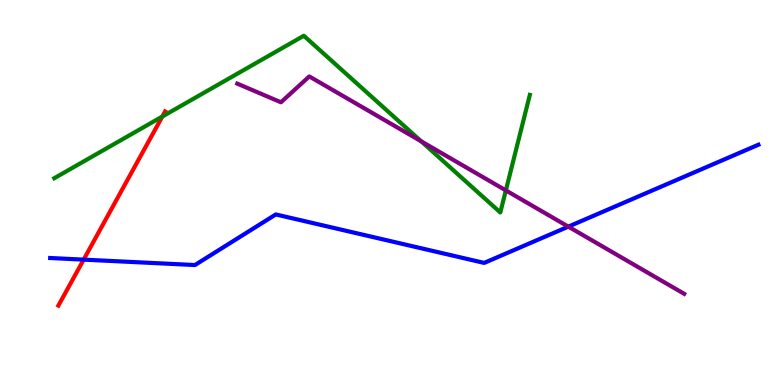[{'lines': ['blue', 'red'], 'intersections': [{'x': 1.08, 'y': 3.26}]}, {'lines': ['green', 'red'], 'intersections': [{'x': 2.09, 'y': 6.97}]}, {'lines': ['purple', 'red'], 'intersections': []}, {'lines': ['blue', 'green'], 'intersections': []}, {'lines': ['blue', 'purple'], 'intersections': [{'x': 7.33, 'y': 4.11}]}, {'lines': ['green', 'purple'], 'intersections': [{'x': 5.43, 'y': 6.33}, {'x': 6.53, 'y': 5.05}]}]